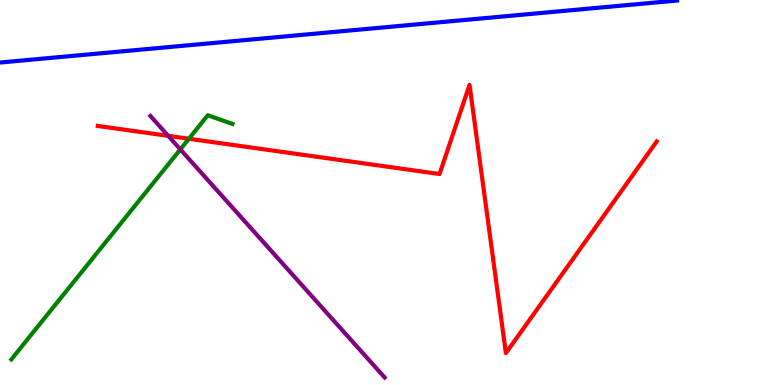[{'lines': ['blue', 'red'], 'intersections': []}, {'lines': ['green', 'red'], 'intersections': [{'x': 2.44, 'y': 6.4}]}, {'lines': ['purple', 'red'], 'intersections': [{'x': 2.17, 'y': 6.47}]}, {'lines': ['blue', 'green'], 'intersections': []}, {'lines': ['blue', 'purple'], 'intersections': []}, {'lines': ['green', 'purple'], 'intersections': [{'x': 2.33, 'y': 6.12}]}]